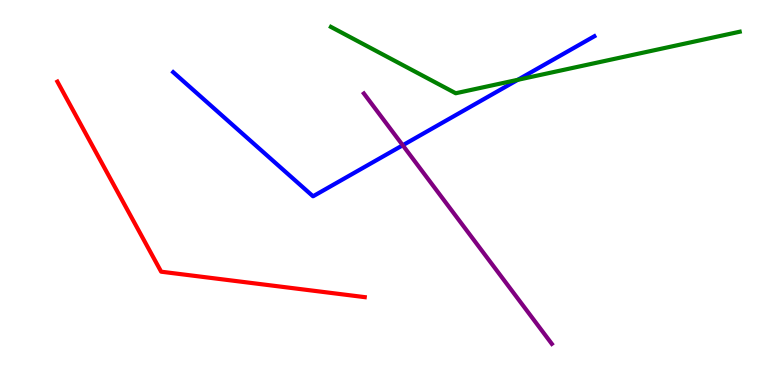[{'lines': ['blue', 'red'], 'intersections': []}, {'lines': ['green', 'red'], 'intersections': []}, {'lines': ['purple', 'red'], 'intersections': []}, {'lines': ['blue', 'green'], 'intersections': [{'x': 6.68, 'y': 7.93}]}, {'lines': ['blue', 'purple'], 'intersections': [{'x': 5.2, 'y': 6.23}]}, {'lines': ['green', 'purple'], 'intersections': []}]